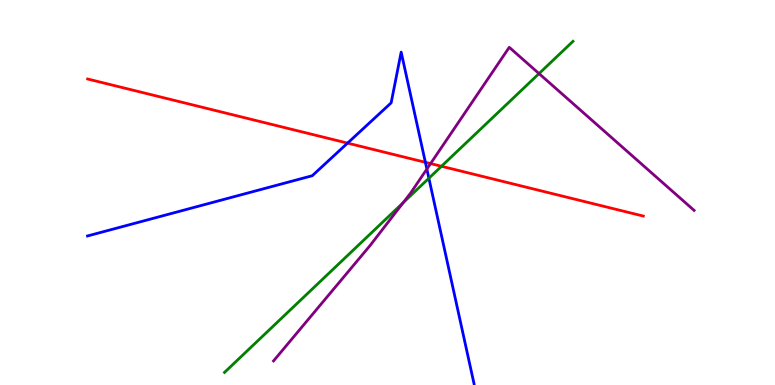[{'lines': ['blue', 'red'], 'intersections': [{'x': 4.48, 'y': 6.28}, {'x': 5.49, 'y': 5.78}]}, {'lines': ['green', 'red'], 'intersections': [{'x': 5.7, 'y': 5.68}]}, {'lines': ['purple', 'red'], 'intersections': [{'x': 5.56, 'y': 5.75}]}, {'lines': ['blue', 'green'], 'intersections': [{'x': 5.53, 'y': 5.37}]}, {'lines': ['blue', 'purple'], 'intersections': [{'x': 5.51, 'y': 5.61}]}, {'lines': ['green', 'purple'], 'intersections': [{'x': 5.2, 'y': 4.74}, {'x': 6.96, 'y': 8.09}]}]